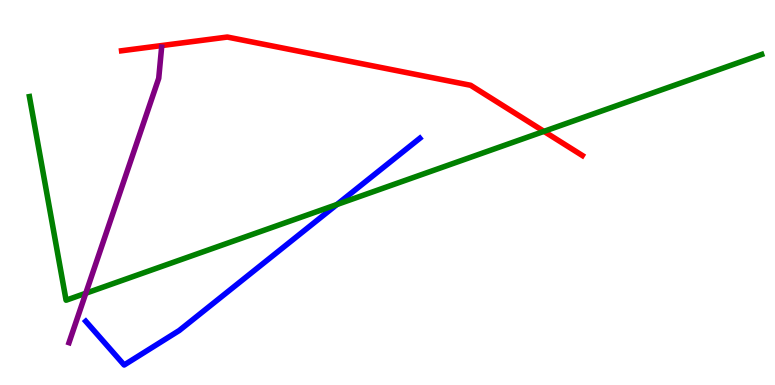[{'lines': ['blue', 'red'], 'intersections': []}, {'lines': ['green', 'red'], 'intersections': [{'x': 7.02, 'y': 6.59}]}, {'lines': ['purple', 'red'], 'intersections': []}, {'lines': ['blue', 'green'], 'intersections': [{'x': 4.35, 'y': 4.69}]}, {'lines': ['blue', 'purple'], 'intersections': []}, {'lines': ['green', 'purple'], 'intersections': [{'x': 1.11, 'y': 2.38}]}]